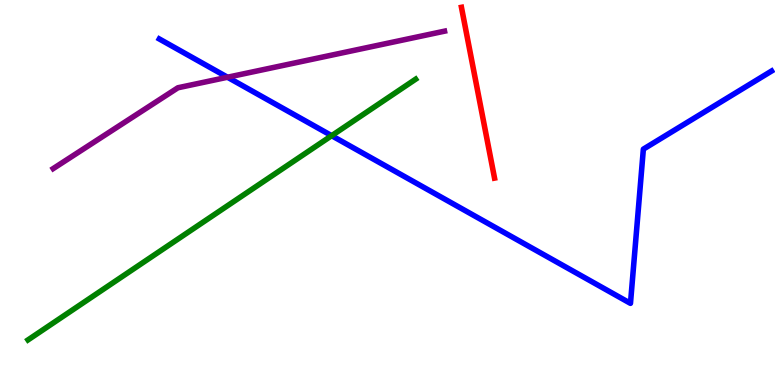[{'lines': ['blue', 'red'], 'intersections': []}, {'lines': ['green', 'red'], 'intersections': []}, {'lines': ['purple', 'red'], 'intersections': []}, {'lines': ['blue', 'green'], 'intersections': [{'x': 4.28, 'y': 6.48}]}, {'lines': ['blue', 'purple'], 'intersections': [{'x': 2.94, 'y': 7.99}]}, {'lines': ['green', 'purple'], 'intersections': []}]